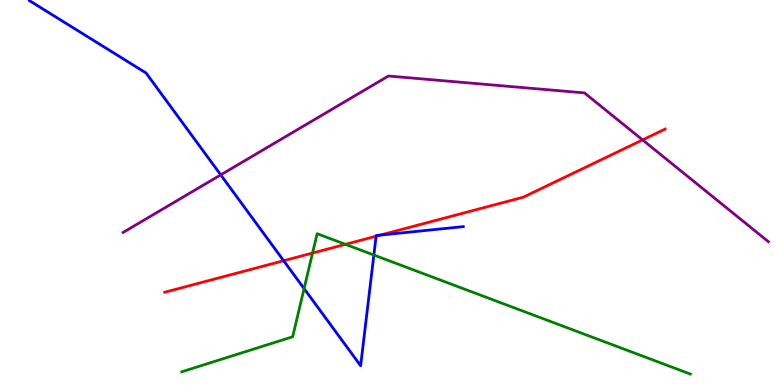[{'lines': ['blue', 'red'], 'intersections': [{'x': 3.66, 'y': 3.23}, {'x': 4.85, 'y': 3.86}, {'x': 4.91, 'y': 3.89}]}, {'lines': ['green', 'red'], 'intersections': [{'x': 4.03, 'y': 3.43}, {'x': 4.46, 'y': 3.65}]}, {'lines': ['purple', 'red'], 'intersections': [{'x': 8.29, 'y': 6.37}]}, {'lines': ['blue', 'green'], 'intersections': [{'x': 3.92, 'y': 2.5}, {'x': 4.82, 'y': 3.38}]}, {'lines': ['blue', 'purple'], 'intersections': [{'x': 2.85, 'y': 5.46}]}, {'lines': ['green', 'purple'], 'intersections': []}]